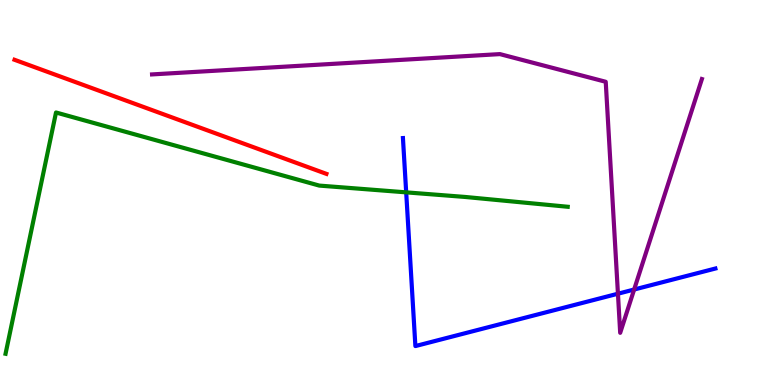[{'lines': ['blue', 'red'], 'intersections': []}, {'lines': ['green', 'red'], 'intersections': []}, {'lines': ['purple', 'red'], 'intersections': []}, {'lines': ['blue', 'green'], 'intersections': [{'x': 5.24, 'y': 5.0}]}, {'lines': ['blue', 'purple'], 'intersections': [{'x': 7.97, 'y': 2.37}, {'x': 8.18, 'y': 2.48}]}, {'lines': ['green', 'purple'], 'intersections': []}]